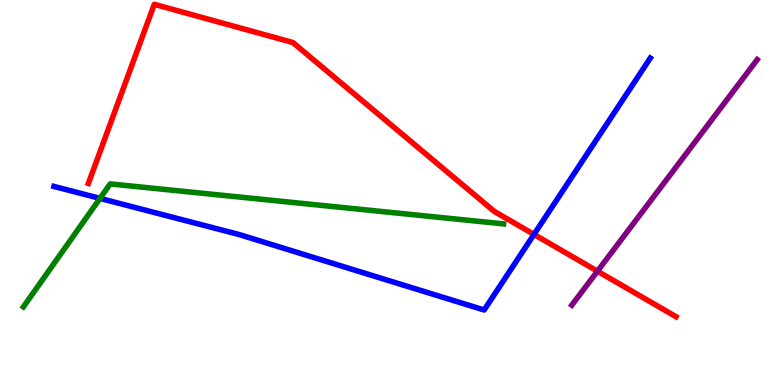[{'lines': ['blue', 'red'], 'intersections': [{'x': 6.89, 'y': 3.91}]}, {'lines': ['green', 'red'], 'intersections': []}, {'lines': ['purple', 'red'], 'intersections': [{'x': 7.71, 'y': 2.96}]}, {'lines': ['blue', 'green'], 'intersections': [{'x': 1.29, 'y': 4.85}]}, {'lines': ['blue', 'purple'], 'intersections': []}, {'lines': ['green', 'purple'], 'intersections': []}]